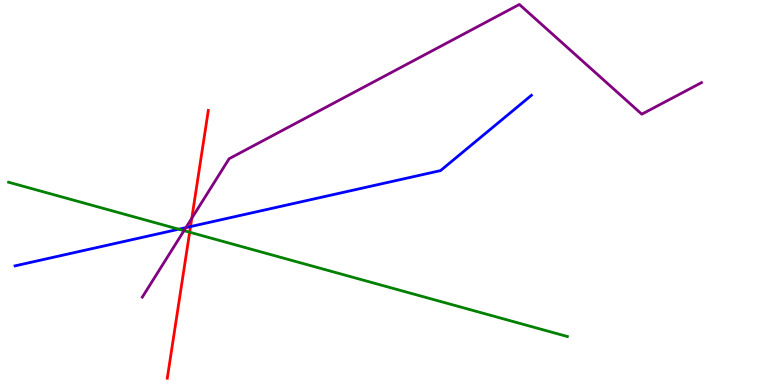[{'lines': ['blue', 'red'], 'intersections': [{'x': 2.46, 'y': 4.11}]}, {'lines': ['green', 'red'], 'intersections': [{'x': 2.45, 'y': 3.97}]}, {'lines': ['purple', 'red'], 'intersections': [{'x': 2.47, 'y': 4.33}]}, {'lines': ['blue', 'green'], 'intersections': [{'x': 2.31, 'y': 4.05}]}, {'lines': ['blue', 'purple'], 'intersections': [{'x': 2.4, 'y': 4.09}]}, {'lines': ['green', 'purple'], 'intersections': [{'x': 2.37, 'y': 4.01}]}]